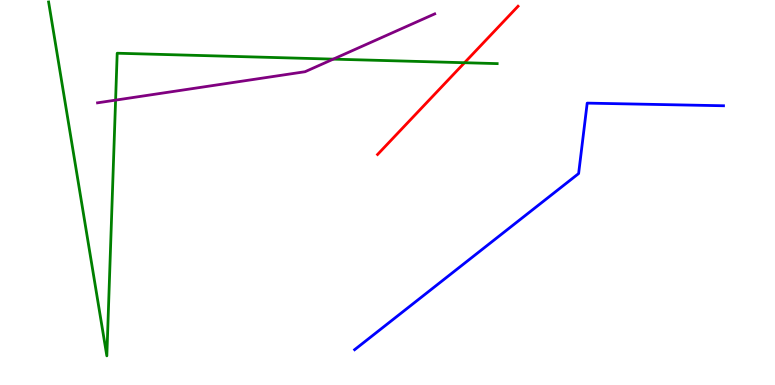[{'lines': ['blue', 'red'], 'intersections': []}, {'lines': ['green', 'red'], 'intersections': [{'x': 5.99, 'y': 8.37}]}, {'lines': ['purple', 'red'], 'intersections': []}, {'lines': ['blue', 'green'], 'intersections': []}, {'lines': ['blue', 'purple'], 'intersections': []}, {'lines': ['green', 'purple'], 'intersections': [{'x': 1.49, 'y': 7.4}, {'x': 4.3, 'y': 8.46}]}]